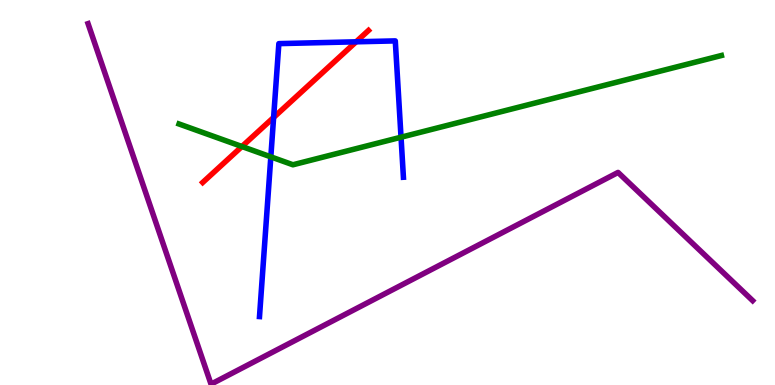[{'lines': ['blue', 'red'], 'intersections': [{'x': 3.53, 'y': 6.95}, {'x': 4.6, 'y': 8.91}]}, {'lines': ['green', 'red'], 'intersections': [{'x': 3.12, 'y': 6.19}]}, {'lines': ['purple', 'red'], 'intersections': []}, {'lines': ['blue', 'green'], 'intersections': [{'x': 3.49, 'y': 5.93}, {'x': 5.17, 'y': 6.44}]}, {'lines': ['blue', 'purple'], 'intersections': []}, {'lines': ['green', 'purple'], 'intersections': []}]